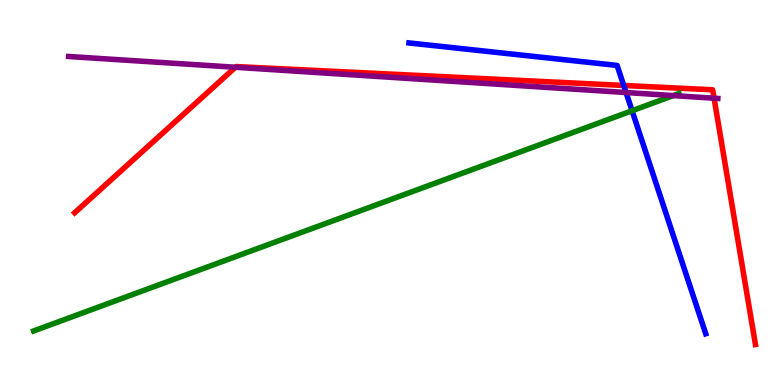[{'lines': ['blue', 'red'], 'intersections': [{'x': 8.05, 'y': 7.78}]}, {'lines': ['green', 'red'], 'intersections': []}, {'lines': ['purple', 'red'], 'intersections': [{'x': 3.04, 'y': 8.25}, {'x': 9.21, 'y': 7.45}]}, {'lines': ['blue', 'green'], 'intersections': [{'x': 8.16, 'y': 7.12}]}, {'lines': ['blue', 'purple'], 'intersections': [{'x': 8.08, 'y': 7.6}]}, {'lines': ['green', 'purple'], 'intersections': [{'x': 8.69, 'y': 7.52}]}]